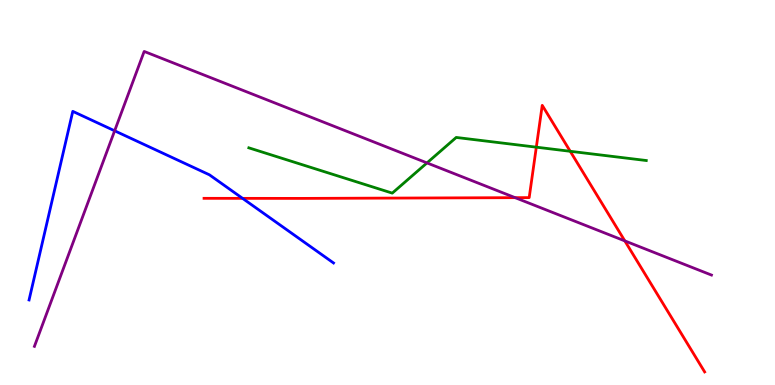[{'lines': ['blue', 'red'], 'intersections': [{'x': 3.13, 'y': 4.85}]}, {'lines': ['green', 'red'], 'intersections': [{'x': 6.92, 'y': 6.18}, {'x': 7.36, 'y': 6.07}]}, {'lines': ['purple', 'red'], 'intersections': [{'x': 6.65, 'y': 4.87}, {'x': 8.06, 'y': 3.74}]}, {'lines': ['blue', 'green'], 'intersections': []}, {'lines': ['blue', 'purple'], 'intersections': [{'x': 1.48, 'y': 6.6}]}, {'lines': ['green', 'purple'], 'intersections': [{'x': 5.51, 'y': 5.77}]}]